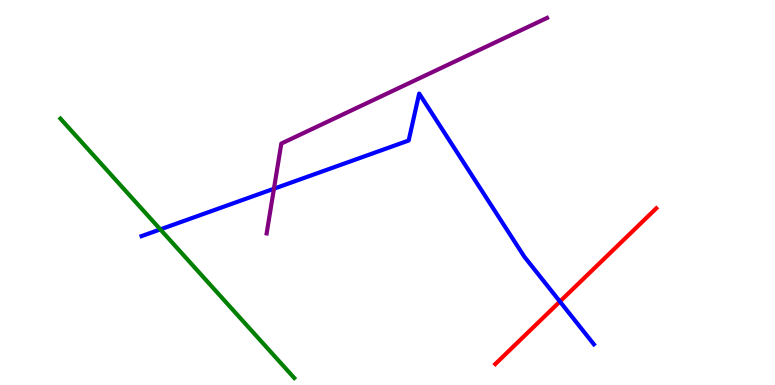[{'lines': ['blue', 'red'], 'intersections': [{'x': 7.22, 'y': 2.17}]}, {'lines': ['green', 'red'], 'intersections': []}, {'lines': ['purple', 'red'], 'intersections': []}, {'lines': ['blue', 'green'], 'intersections': [{'x': 2.07, 'y': 4.04}]}, {'lines': ['blue', 'purple'], 'intersections': [{'x': 3.53, 'y': 5.1}]}, {'lines': ['green', 'purple'], 'intersections': []}]